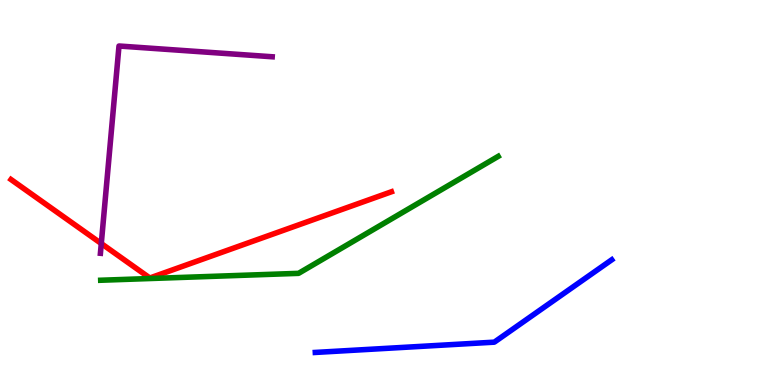[{'lines': ['blue', 'red'], 'intersections': []}, {'lines': ['green', 'red'], 'intersections': []}, {'lines': ['purple', 'red'], 'intersections': [{'x': 1.31, 'y': 3.67}]}, {'lines': ['blue', 'green'], 'intersections': []}, {'lines': ['blue', 'purple'], 'intersections': []}, {'lines': ['green', 'purple'], 'intersections': []}]